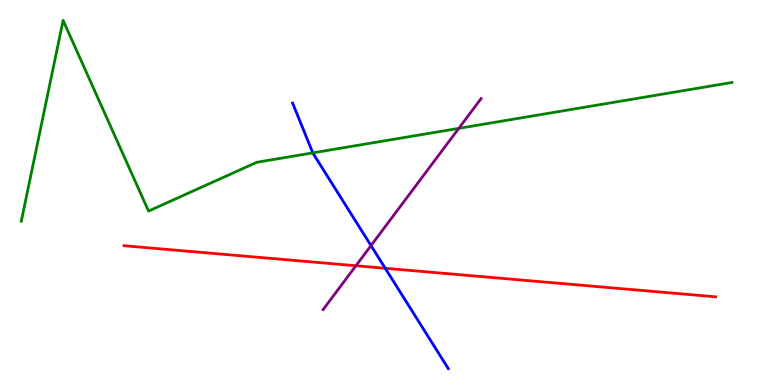[{'lines': ['blue', 'red'], 'intersections': [{'x': 4.97, 'y': 3.03}]}, {'lines': ['green', 'red'], 'intersections': []}, {'lines': ['purple', 'red'], 'intersections': [{'x': 4.59, 'y': 3.1}]}, {'lines': ['blue', 'green'], 'intersections': [{'x': 4.04, 'y': 6.03}]}, {'lines': ['blue', 'purple'], 'intersections': [{'x': 4.79, 'y': 3.62}]}, {'lines': ['green', 'purple'], 'intersections': [{'x': 5.92, 'y': 6.67}]}]